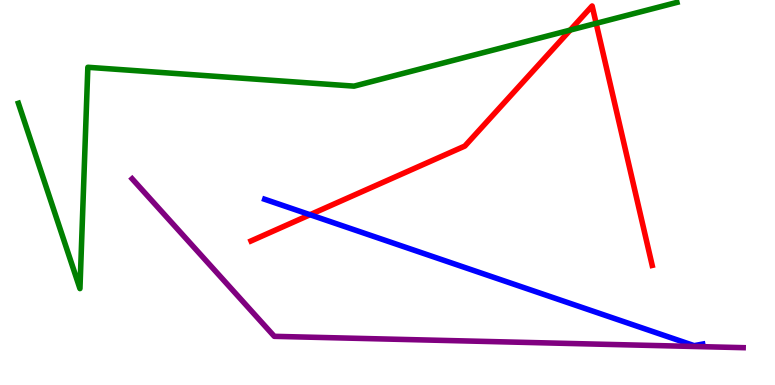[{'lines': ['blue', 'red'], 'intersections': [{'x': 4.0, 'y': 4.42}]}, {'lines': ['green', 'red'], 'intersections': [{'x': 7.36, 'y': 9.22}, {'x': 7.69, 'y': 9.39}]}, {'lines': ['purple', 'red'], 'intersections': []}, {'lines': ['blue', 'green'], 'intersections': []}, {'lines': ['blue', 'purple'], 'intersections': []}, {'lines': ['green', 'purple'], 'intersections': []}]